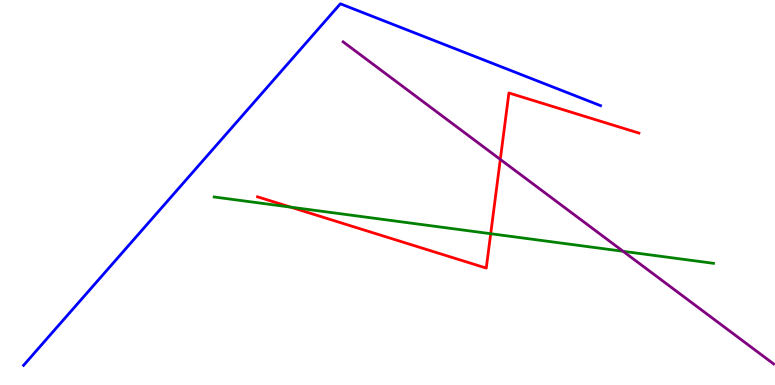[{'lines': ['blue', 'red'], 'intersections': []}, {'lines': ['green', 'red'], 'intersections': [{'x': 3.75, 'y': 4.62}, {'x': 6.33, 'y': 3.93}]}, {'lines': ['purple', 'red'], 'intersections': [{'x': 6.46, 'y': 5.86}]}, {'lines': ['blue', 'green'], 'intersections': []}, {'lines': ['blue', 'purple'], 'intersections': []}, {'lines': ['green', 'purple'], 'intersections': [{'x': 8.04, 'y': 3.47}]}]